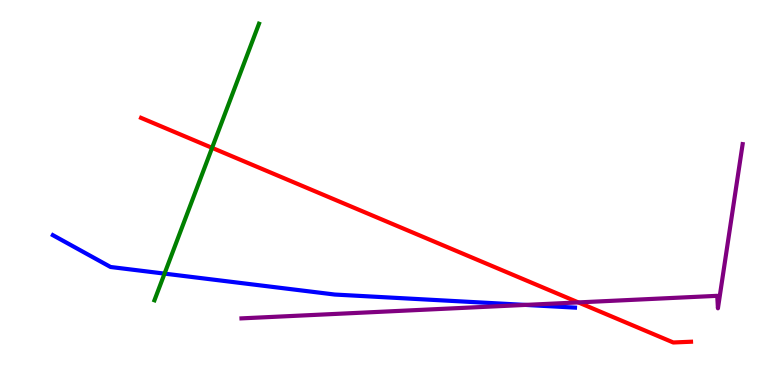[{'lines': ['blue', 'red'], 'intersections': []}, {'lines': ['green', 'red'], 'intersections': [{'x': 2.74, 'y': 6.16}]}, {'lines': ['purple', 'red'], 'intersections': [{'x': 7.46, 'y': 2.15}]}, {'lines': ['blue', 'green'], 'intersections': [{'x': 2.12, 'y': 2.89}]}, {'lines': ['blue', 'purple'], 'intersections': [{'x': 6.78, 'y': 2.08}]}, {'lines': ['green', 'purple'], 'intersections': []}]